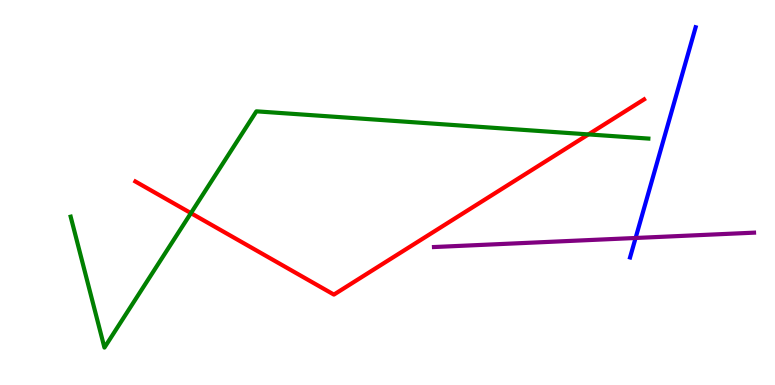[{'lines': ['blue', 'red'], 'intersections': []}, {'lines': ['green', 'red'], 'intersections': [{'x': 2.46, 'y': 4.46}, {'x': 7.59, 'y': 6.51}]}, {'lines': ['purple', 'red'], 'intersections': []}, {'lines': ['blue', 'green'], 'intersections': []}, {'lines': ['blue', 'purple'], 'intersections': [{'x': 8.2, 'y': 3.82}]}, {'lines': ['green', 'purple'], 'intersections': []}]